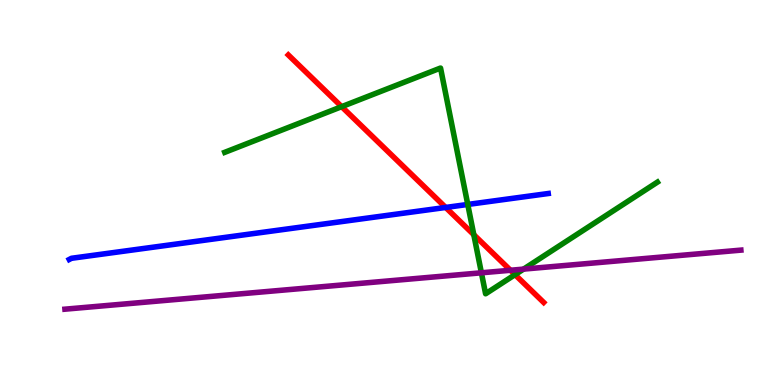[{'lines': ['blue', 'red'], 'intersections': [{'x': 5.75, 'y': 4.61}]}, {'lines': ['green', 'red'], 'intersections': [{'x': 4.41, 'y': 7.23}, {'x': 6.11, 'y': 3.9}, {'x': 6.65, 'y': 2.87}]}, {'lines': ['purple', 'red'], 'intersections': [{'x': 6.59, 'y': 2.98}]}, {'lines': ['blue', 'green'], 'intersections': [{'x': 6.04, 'y': 4.69}]}, {'lines': ['blue', 'purple'], 'intersections': []}, {'lines': ['green', 'purple'], 'intersections': [{'x': 6.21, 'y': 2.91}, {'x': 6.76, 'y': 3.01}]}]